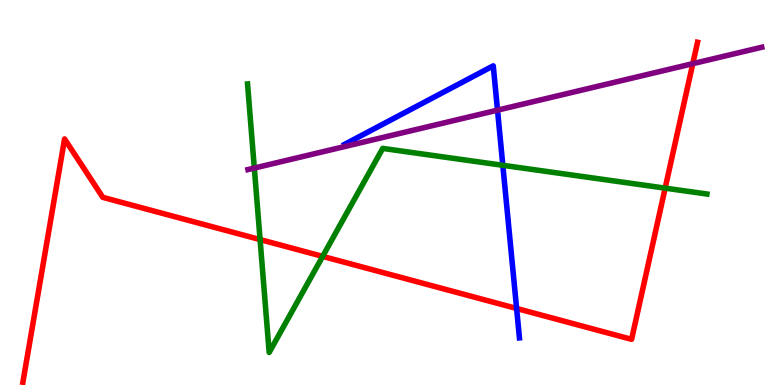[{'lines': ['blue', 'red'], 'intersections': [{'x': 6.67, 'y': 1.99}]}, {'lines': ['green', 'red'], 'intersections': [{'x': 3.36, 'y': 3.78}, {'x': 4.16, 'y': 3.34}, {'x': 8.58, 'y': 5.11}]}, {'lines': ['purple', 'red'], 'intersections': [{'x': 8.94, 'y': 8.35}]}, {'lines': ['blue', 'green'], 'intersections': [{'x': 6.49, 'y': 5.71}]}, {'lines': ['blue', 'purple'], 'intersections': [{'x': 6.42, 'y': 7.14}]}, {'lines': ['green', 'purple'], 'intersections': [{'x': 3.28, 'y': 5.63}]}]